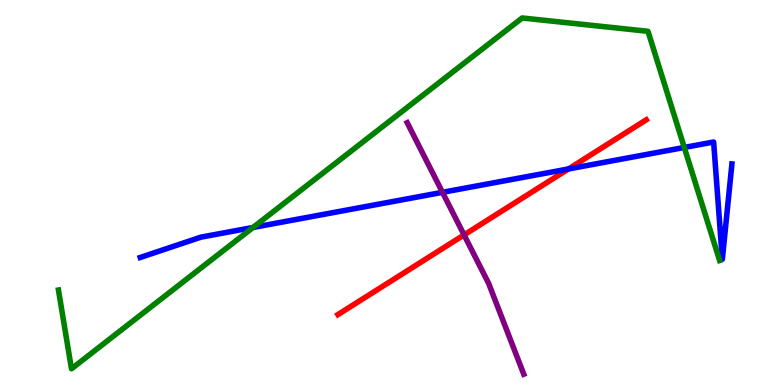[{'lines': ['blue', 'red'], 'intersections': [{'x': 7.34, 'y': 5.61}]}, {'lines': ['green', 'red'], 'intersections': []}, {'lines': ['purple', 'red'], 'intersections': [{'x': 5.99, 'y': 3.9}]}, {'lines': ['blue', 'green'], 'intersections': [{'x': 3.26, 'y': 4.09}, {'x': 8.83, 'y': 6.17}]}, {'lines': ['blue', 'purple'], 'intersections': [{'x': 5.71, 'y': 5.0}]}, {'lines': ['green', 'purple'], 'intersections': []}]